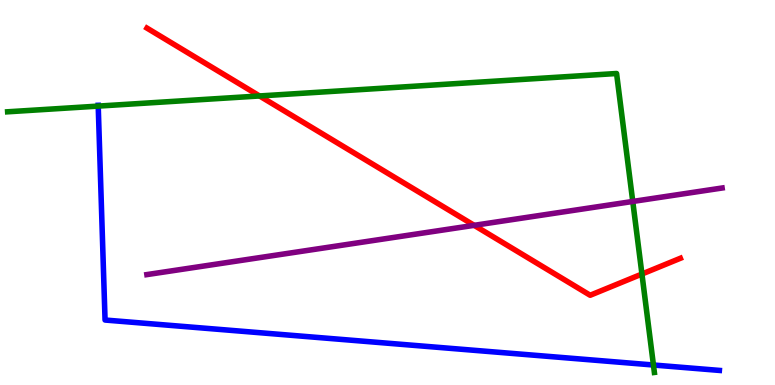[{'lines': ['blue', 'red'], 'intersections': []}, {'lines': ['green', 'red'], 'intersections': [{'x': 3.35, 'y': 7.51}, {'x': 8.28, 'y': 2.88}]}, {'lines': ['purple', 'red'], 'intersections': [{'x': 6.12, 'y': 4.15}]}, {'lines': ['blue', 'green'], 'intersections': [{'x': 1.27, 'y': 7.24}, {'x': 8.43, 'y': 0.519}]}, {'lines': ['blue', 'purple'], 'intersections': []}, {'lines': ['green', 'purple'], 'intersections': [{'x': 8.16, 'y': 4.77}]}]